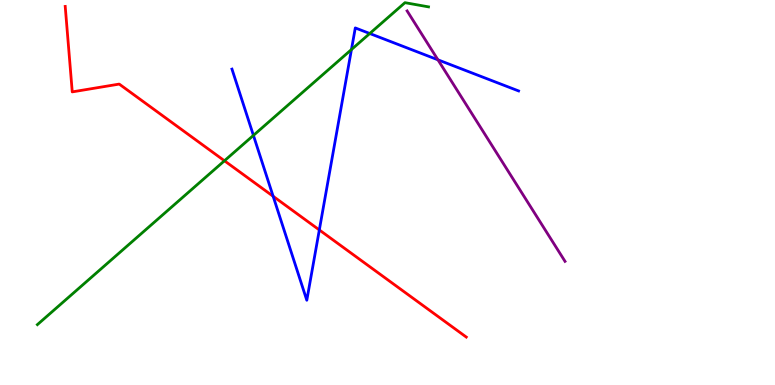[{'lines': ['blue', 'red'], 'intersections': [{'x': 3.52, 'y': 4.9}, {'x': 4.12, 'y': 4.03}]}, {'lines': ['green', 'red'], 'intersections': [{'x': 2.9, 'y': 5.82}]}, {'lines': ['purple', 'red'], 'intersections': []}, {'lines': ['blue', 'green'], 'intersections': [{'x': 3.27, 'y': 6.48}, {'x': 4.53, 'y': 8.71}, {'x': 4.77, 'y': 9.13}]}, {'lines': ['blue', 'purple'], 'intersections': [{'x': 5.65, 'y': 8.45}]}, {'lines': ['green', 'purple'], 'intersections': []}]